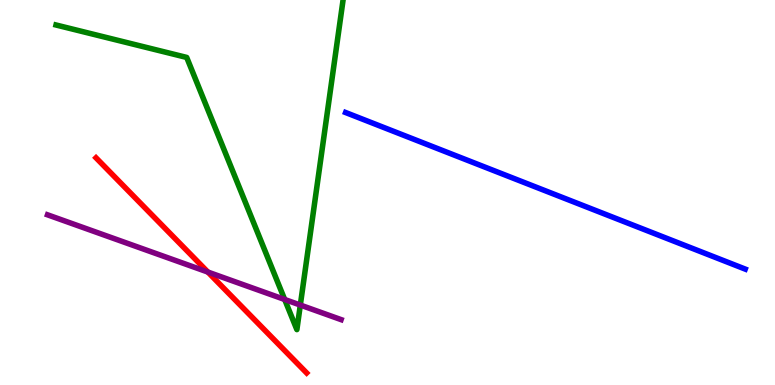[{'lines': ['blue', 'red'], 'intersections': []}, {'lines': ['green', 'red'], 'intersections': []}, {'lines': ['purple', 'red'], 'intersections': [{'x': 2.68, 'y': 2.93}]}, {'lines': ['blue', 'green'], 'intersections': []}, {'lines': ['blue', 'purple'], 'intersections': []}, {'lines': ['green', 'purple'], 'intersections': [{'x': 3.67, 'y': 2.22}, {'x': 3.88, 'y': 2.08}]}]